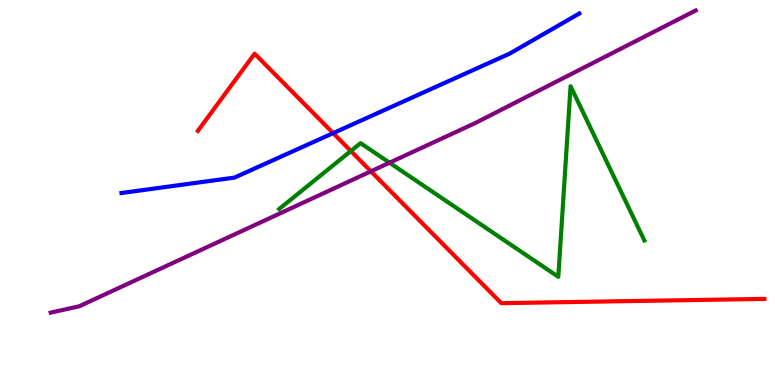[{'lines': ['blue', 'red'], 'intersections': [{'x': 4.3, 'y': 6.54}]}, {'lines': ['green', 'red'], 'intersections': [{'x': 4.53, 'y': 6.08}]}, {'lines': ['purple', 'red'], 'intersections': [{'x': 4.79, 'y': 5.55}]}, {'lines': ['blue', 'green'], 'intersections': []}, {'lines': ['blue', 'purple'], 'intersections': []}, {'lines': ['green', 'purple'], 'intersections': [{'x': 5.03, 'y': 5.77}]}]